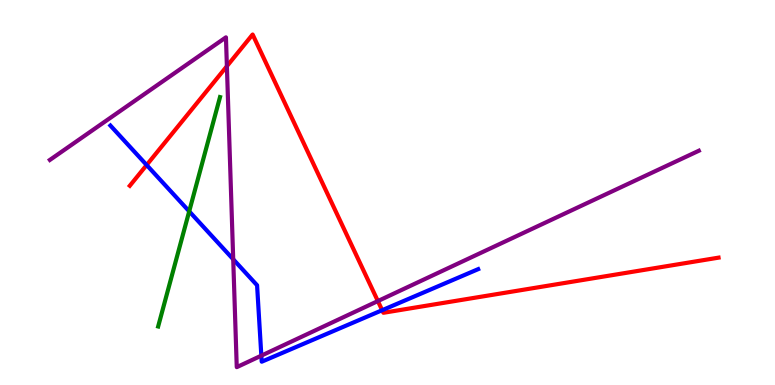[{'lines': ['blue', 'red'], 'intersections': [{'x': 1.89, 'y': 5.71}, {'x': 4.93, 'y': 1.94}]}, {'lines': ['green', 'red'], 'intersections': []}, {'lines': ['purple', 'red'], 'intersections': [{'x': 2.93, 'y': 8.28}, {'x': 4.88, 'y': 2.18}]}, {'lines': ['blue', 'green'], 'intersections': [{'x': 2.44, 'y': 4.51}]}, {'lines': ['blue', 'purple'], 'intersections': [{'x': 3.01, 'y': 3.27}, {'x': 3.37, 'y': 0.762}]}, {'lines': ['green', 'purple'], 'intersections': []}]